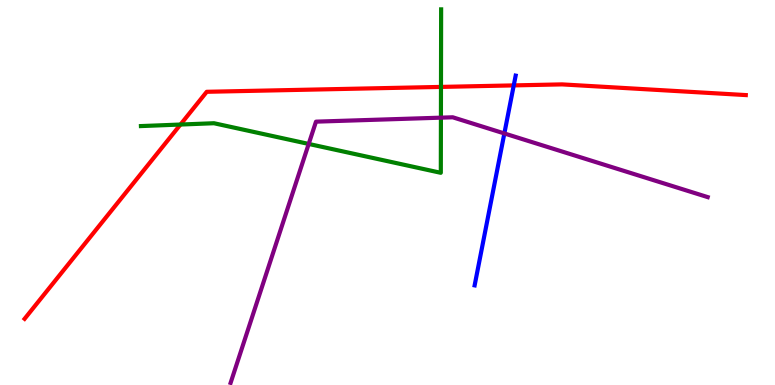[{'lines': ['blue', 'red'], 'intersections': [{'x': 6.63, 'y': 7.78}]}, {'lines': ['green', 'red'], 'intersections': [{'x': 2.33, 'y': 6.77}, {'x': 5.69, 'y': 7.74}]}, {'lines': ['purple', 'red'], 'intersections': []}, {'lines': ['blue', 'green'], 'intersections': []}, {'lines': ['blue', 'purple'], 'intersections': [{'x': 6.51, 'y': 6.53}]}, {'lines': ['green', 'purple'], 'intersections': [{'x': 3.98, 'y': 6.26}, {'x': 5.69, 'y': 6.94}]}]